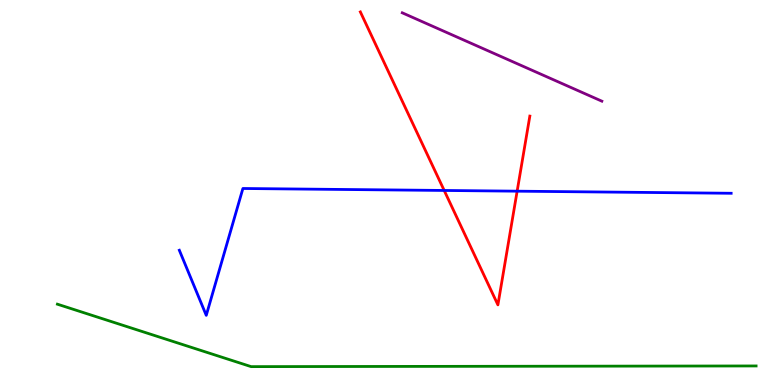[{'lines': ['blue', 'red'], 'intersections': [{'x': 5.73, 'y': 5.05}, {'x': 6.67, 'y': 5.03}]}, {'lines': ['green', 'red'], 'intersections': []}, {'lines': ['purple', 'red'], 'intersections': []}, {'lines': ['blue', 'green'], 'intersections': []}, {'lines': ['blue', 'purple'], 'intersections': []}, {'lines': ['green', 'purple'], 'intersections': []}]